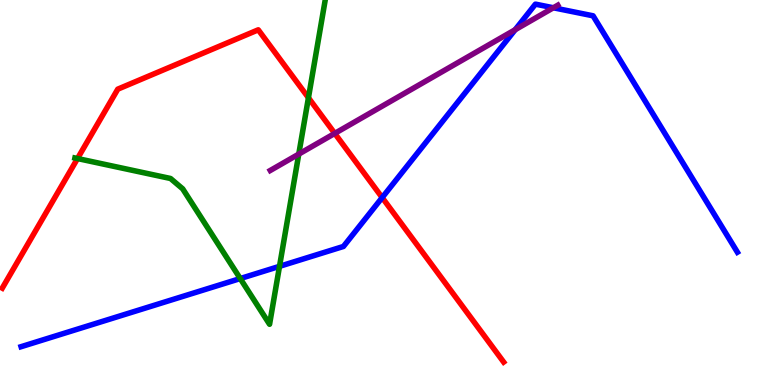[{'lines': ['blue', 'red'], 'intersections': [{'x': 4.93, 'y': 4.87}]}, {'lines': ['green', 'red'], 'intersections': [{'x': 1.0, 'y': 5.88}, {'x': 3.98, 'y': 7.46}]}, {'lines': ['purple', 'red'], 'intersections': [{'x': 4.32, 'y': 6.53}]}, {'lines': ['blue', 'green'], 'intersections': [{'x': 3.1, 'y': 2.76}, {'x': 3.61, 'y': 3.08}]}, {'lines': ['blue', 'purple'], 'intersections': [{'x': 6.65, 'y': 9.23}, {'x': 7.14, 'y': 9.8}]}, {'lines': ['green', 'purple'], 'intersections': [{'x': 3.86, 'y': 6.0}]}]